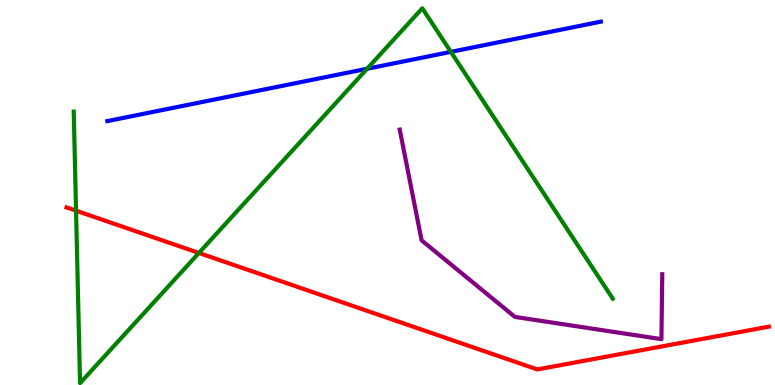[{'lines': ['blue', 'red'], 'intersections': []}, {'lines': ['green', 'red'], 'intersections': [{'x': 0.981, 'y': 4.53}, {'x': 2.57, 'y': 3.43}]}, {'lines': ['purple', 'red'], 'intersections': []}, {'lines': ['blue', 'green'], 'intersections': [{'x': 4.74, 'y': 8.21}, {'x': 5.82, 'y': 8.65}]}, {'lines': ['blue', 'purple'], 'intersections': []}, {'lines': ['green', 'purple'], 'intersections': []}]